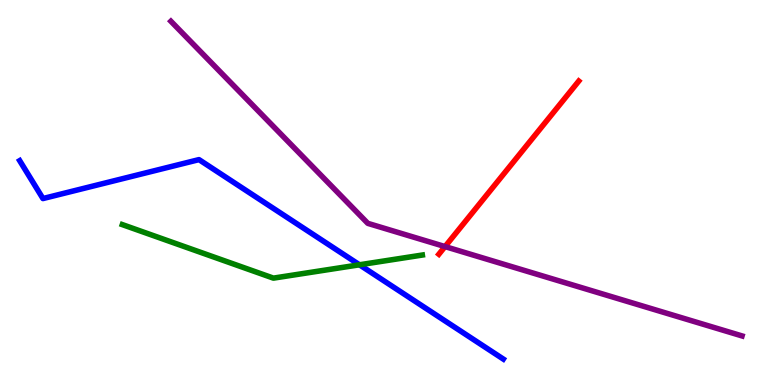[{'lines': ['blue', 'red'], 'intersections': []}, {'lines': ['green', 'red'], 'intersections': []}, {'lines': ['purple', 'red'], 'intersections': [{'x': 5.74, 'y': 3.6}]}, {'lines': ['blue', 'green'], 'intersections': [{'x': 4.64, 'y': 3.12}]}, {'lines': ['blue', 'purple'], 'intersections': []}, {'lines': ['green', 'purple'], 'intersections': []}]